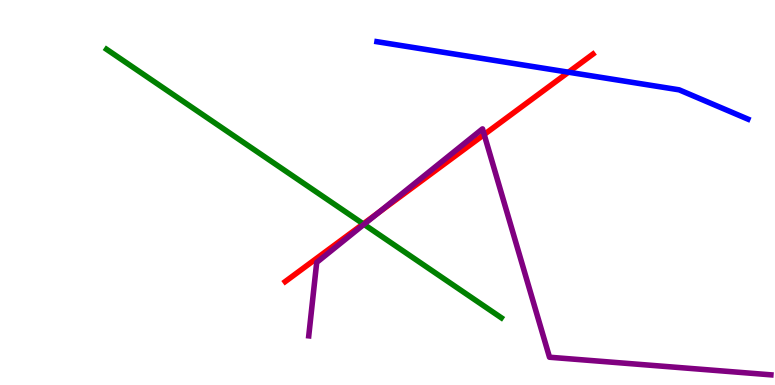[{'lines': ['blue', 'red'], 'intersections': [{'x': 7.33, 'y': 8.12}]}, {'lines': ['green', 'red'], 'intersections': [{'x': 4.69, 'y': 4.18}]}, {'lines': ['purple', 'red'], 'intersections': [{'x': 4.88, 'y': 4.48}, {'x': 6.25, 'y': 6.51}]}, {'lines': ['blue', 'green'], 'intersections': []}, {'lines': ['blue', 'purple'], 'intersections': []}, {'lines': ['green', 'purple'], 'intersections': [{'x': 4.7, 'y': 4.17}]}]